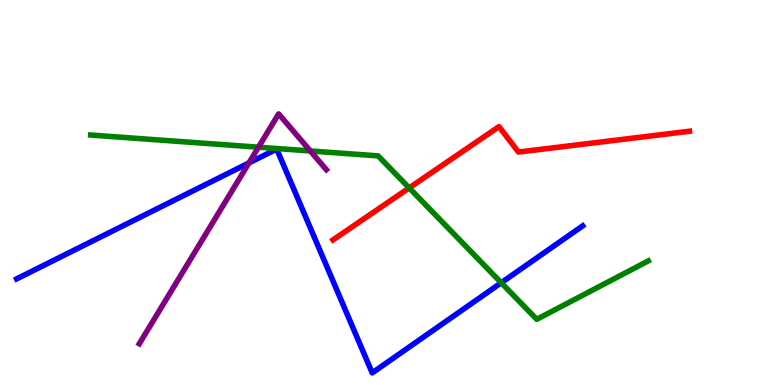[{'lines': ['blue', 'red'], 'intersections': []}, {'lines': ['green', 'red'], 'intersections': [{'x': 5.28, 'y': 5.12}]}, {'lines': ['purple', 'red'], 'intersections': []}, {'lines': ['blue', 'green'], 'intersections': [{'x': 6.47, 'y': 2.66}]}, {'lines': ['blue', 'purple'], 'intersections': [{'x': 3.21, 'y': 5.77}]}, {'lines': ['green', 'purple'], 'intersections': [{'x': 3.33, 'y': 6.18}, {'x': 4.0, 'y': 6.08}]}]